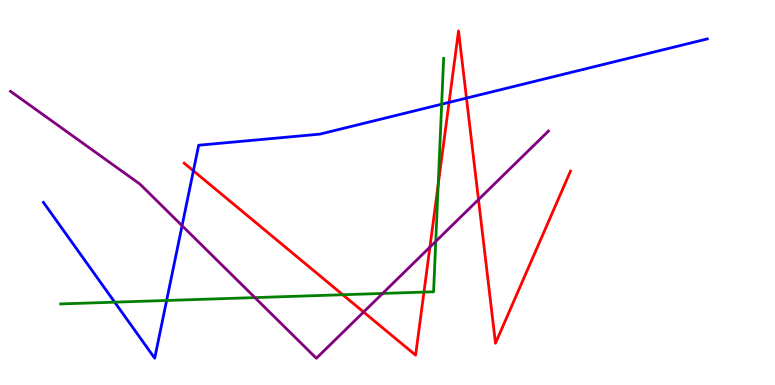[{'lines': ['blue', 'red'], 'intersections': [{'x': 2.5, 'y': 5.56}, {'x': 5.79, 'y': 7.34}, {'x': 6.02, 'y': 7.45}]}, {'lines': ['green', 'red'], 'intersections': [{'x': 4.42, 'y': 2.34}, {'x': 5.47, 'y': 2.41}, {'x': 5.65, 'y': 5.21}]}, {'lines': ['purple', 'red'], 'intersections': [{'x': 4.69, 'y': 1.9}, {'x': 5.55, 'y': 3.58}, {'x': 6.17, 'y': 4.82}]}, {'lines': ['blue', 'green'], 'intersections': [{'x': 1.48, 'y': 2.15}, {'x': 2.15, 'y': 2.2}, {'x': 5.7, 'y': 7.29}]}, {'lines': ['blue', 'purple'], 'intersections': [{'x': 2.35, 'y': 4.14}]}, {'lines': ['green', 'purple'], 'intersections': [{'x': 3.29, 'y': 2.27}, {'x': 4.94, 'y': 2.38}, {'x': 5.62, 'y': 3.73}]}]